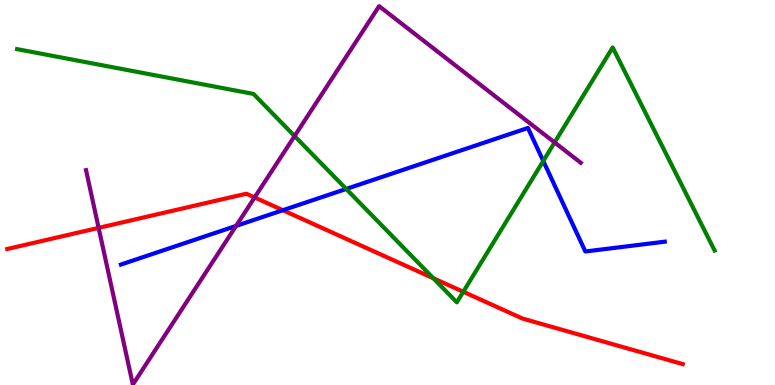[{'lines': ['blue', 'red'], 'intersections': [{'x': 3.65, 'y': 4.54}]}, {'lines': ['green', 'red'], 'intersections': [{'x': 5.59, 'y': 2.77}, {'x': 5.98, 'y': 2.42}]}, {'lines': ['purple', 'red'], 'intersections': [{'x': 1.27, 'y': 4.08}, {'x': 3.29, 'y': 4.87}]}, {'lines': ['blue', 'green'], 'intersections': [{'x': 4.47, 'y': 5.09}, {'x': 7.01, 'y': 5.82}]}, {'lines': ['blue', 'purple'], 'intersections': [{'x': 3.05, 'y': 4.13}]}, {'lines': ['green', 'purple'], 'intersections': [{'x': 3.8, 'y': 6.47}, {'x': 7.16, 'y': 6.3}]}]